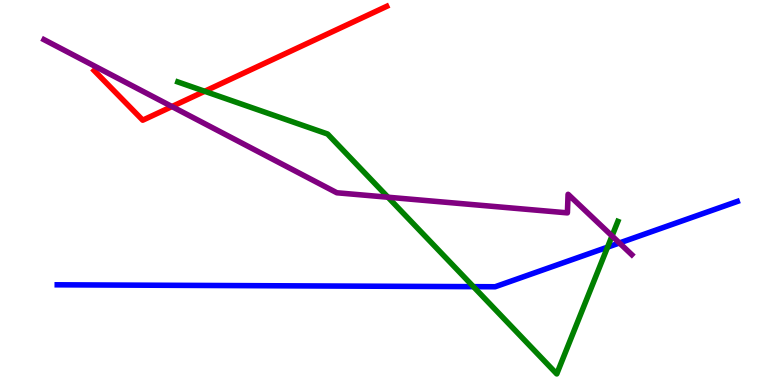[{'lines': ['blue', 'red'], 'intersections': []}, {'lines': ['green', 'red'], 'intersections': [{'x': 2.64, 'y': 7.63}]}, {'lines': ['purple', 'red'], 'intersections': [{'x': 2.22, 'y': 7.23}]}, {'lines': ['blue', 'green'], 'intersections': [{'x': 6.11, 'y': 2.55}, {'x': 7.84, 'y': 3.58}]}, {'lines': ['blue', 'purple'], 'intersections': [{'x': 7.99, 'y': 3.69}]}, {'lines': ['green', 'purple'], 'intersections': [{'x': 5.01, 'y': 4.88}, {'x': 7.9, 'y': 3.87}]}]